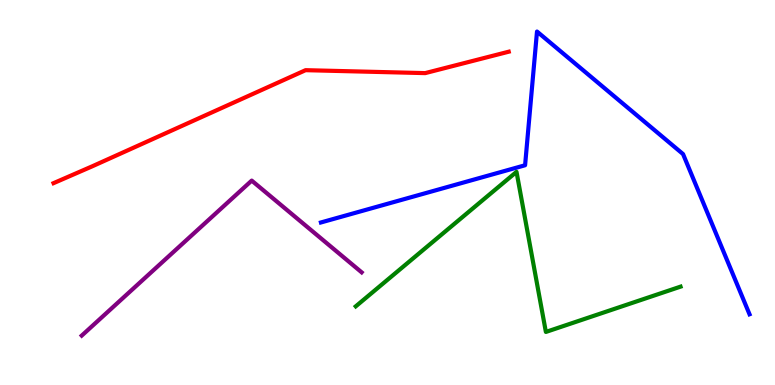[{'lines': ['blue', 'red'], 'intersections': []}, {'lines': ['green', 'red'], 'intersections': []}, {'lines': ['purple', 'red'], 'intersections': []}, {'lines': ['blue', 'green'], 'intersections': []}, {'lines': ['blue', 'purple'], 'intersections': []}, {'lines': ['green', 'purple'], 'intersections': []}]